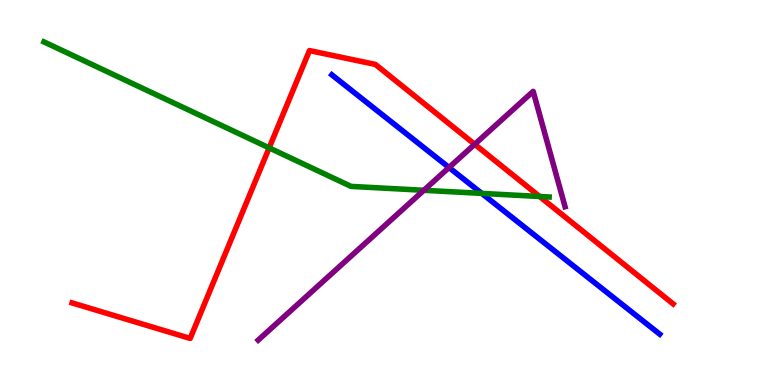[{'lines': ['blue', 'red'], 'intersections': []}, {'lines': ['green', 'red'], 'intersections': [{'x': 3.47, 'y': 6.16}, {'x': 6.96, 'y': 4.9}]}, {'lines': ['purple', 'red'], 'intersections': [{'x': 6.13, 'y': 6.25}]}, {'lines': ['blue', 'green'], 'intersections': [{'x': 6.22, 'y': 4.98}]}, {'lines': ['blue', 'purple'], 'intersections': [{'x': 5.79, 'y': 5.65}]}, {'lines': ['green', 'purple'], 'intersections': [{'x': 5.47, 'y': 5.06}]}]